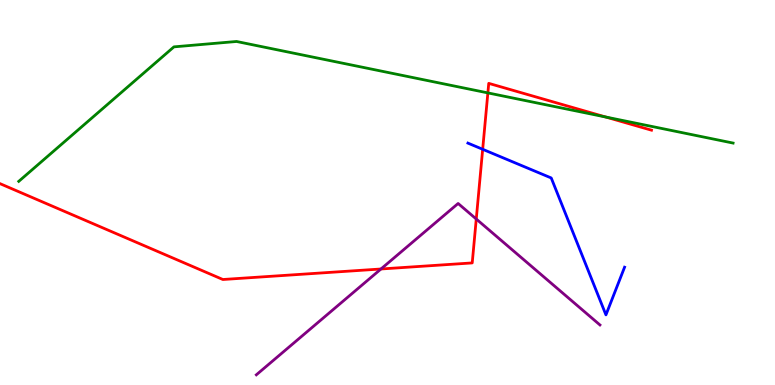[{'lines': ['blue', 'red'], 'intersections': [{'x': 6.23, 'y': 6.12}]}, {'lines': ['green', 'red'], 'intersections': [{'x': 6.3, 'y': 7.59}, {'x': 7.82, 'y': 6.96}]}, {'lines': ['purple', 'red'], 'intersections': [{'x': 4.92, 'y': 3.01}, {'x': 6.15, 'y': 4.31}]}, {'lines': ['blue', 'green'], 'intersections': []}, {'lines': ['blue', 'purple'], 'intersections': []}, {'lines': ['green', 'purple'], 'intersections': []}]